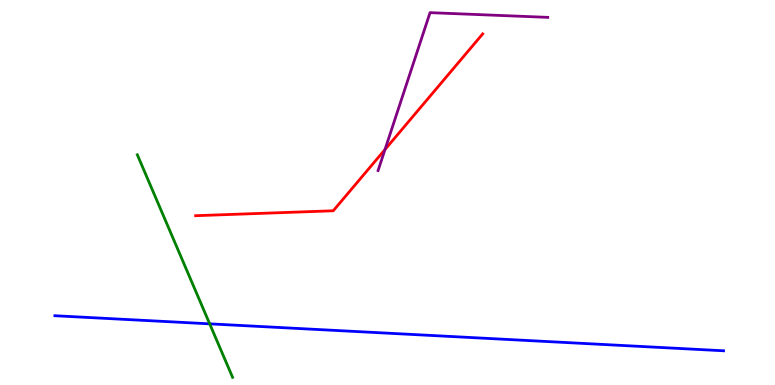[{'lines': ['blue', 'red'], 'intersections': []}, {'lines': ['green', 'red'], 'intersections': []}, {'lines': ['purple', 'red'], 'intersections': [{'x': 4.97, 'y': 6.12}]}, {'lines': ['blue', 'green'], 'intersections': [{'x': 2.71, 'y': 1.59}]}, {'lines': ['blue', 'purple'], 'intersections': []}, {'lines': ['green', 'purple'], 'intersections': []}]